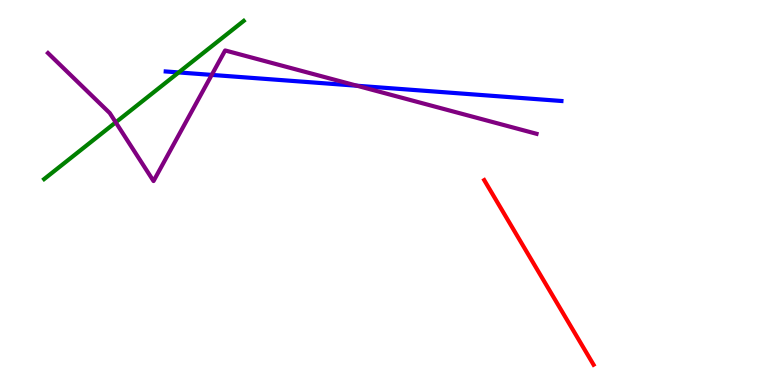[{'lines': ['blue', 'red'], 'intersections': []}, {'lines': ['green', 'red'], 'intersections': []}, {'lines': ['purple', 'red'], 'intersections': []}, {'lines': ['blue', 'green'], 'intersections': [{'x': 2.31, 'y': 8.12}]}, {'lines': ['blue', 'purple'], 'intersections': [{'x': 2.73, 'y': 8.05}, {'x': 4.61, 'y': 7.77}]}, {'lines': ['green', 'purple'], 'intersections': [{'x': 1.49, 'y': 6.82}]}]